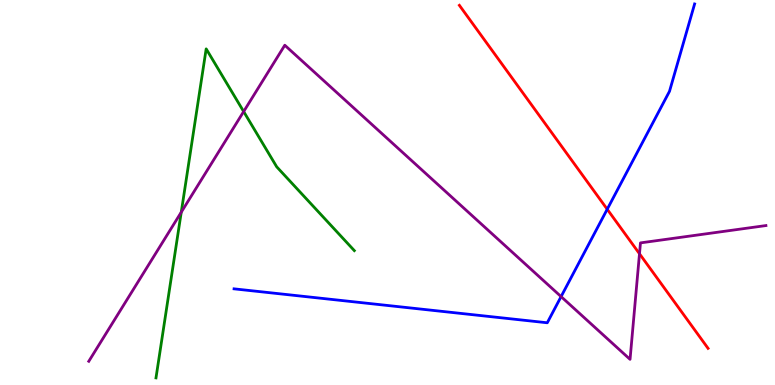[{'lines': ['blue', 'red'], 'intersections': [{'x': 7.84, 'y': 4.57}]}, {'lines': ['green', 'red'], 'intersections': []}, {'lines': ['purple', 'red'], 'intersections': [{'x': 8.25, 'y': 3.41}]}, {'lines': ['blue', 'green'], 'intersections': []}, {'lines': ['blue', 'purple'], 'intersections': [{'x': 7.24, 'y': 2.3}]}, {'lines': ['green', 'purple'], 'intersections': [{'x': 2.34, 'y': 4.49}, {'x': 3.14, 'y': 7.1}]}]